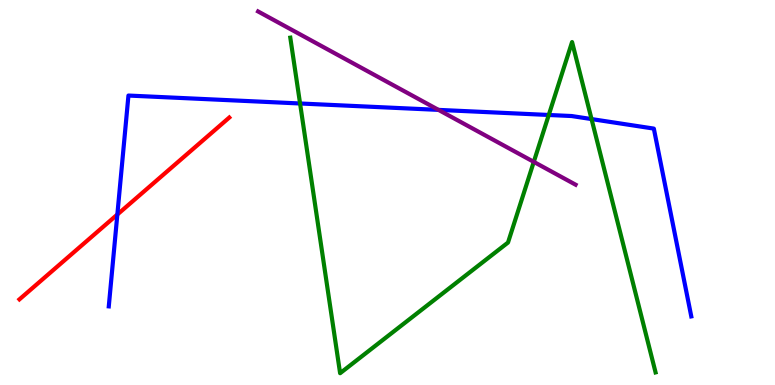[{'lines': ['blue', 'red'], 'intersections': [{'x': 1.51, 'y': 4.43}]}, {'lines': ['green', 'red'], 'intersections': []}, {'lines': ['purple', 'red'], 'intersections': []}, {'lines': ['blue', 'green'], 'intersections': [{'x': 3.87, 'y': 7.31}, {'x': 7.08, 'y': 7.01}, {'x': 7.63, 'y': 6.91}]}, {'lines': ['blue', 'purple'], 'intersections': [{'x': 5.66, 'y': 7.15}]}, {'lines': ['green', 'purple'], 'intersections': [{'x': 6.89, 'y': 5.8}]}]